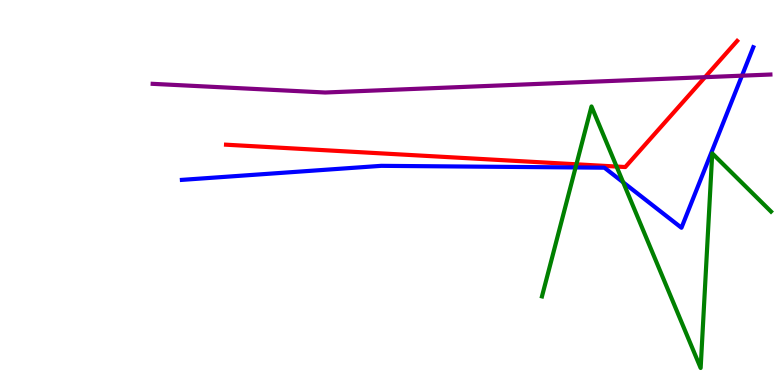[{'lines': ['blue', 'red'], 'intersections': []}, {'lines': ['green', 'red'], 'intersections': [{'x': 7.44, 'y': 5.73}, {'x': 7.96, 'y': 5.67}]}, {'lines': ['purple', 'red'], 'intersections': [{'x': 9.1, 'y': 8.0}]}, {'lines': ['blue', 'green'], 'intersections': [{'x': 7.43, 'y': 5.65}, {'x': 8.04, 'y': 5.26}]}, {'lines': ['blue', 'purple'], 'intersections': [{'x': 9.57, 'y': 8.03}]}, {'lines': ['green', 'purple'], 'intersections': []}]